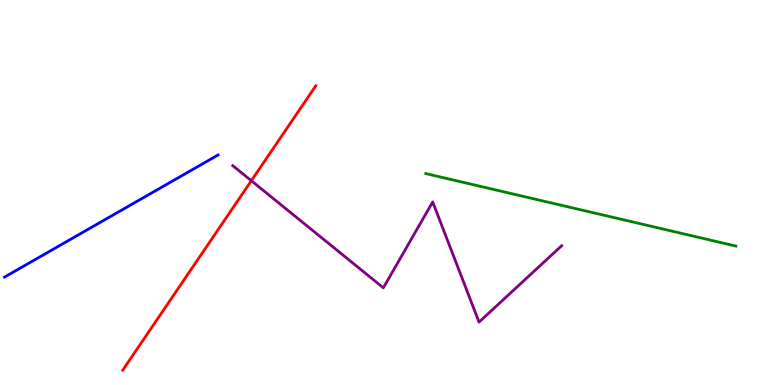[{'lines': ['blue', 'red'], 'intersections': []}, {'lines': ['green', 'red'], 'intersections': []}, {'lines': ['purple', 'red'], 'intersections': [{'x': 3.24, 'y': 5.31}]}, {'lines': ['blue', 'green'], 'intersections': []}, {'lines': ['blue', 'purple'], 'intersections': []}, {'lines': ['green', 'purple'], 'intersections': []}]